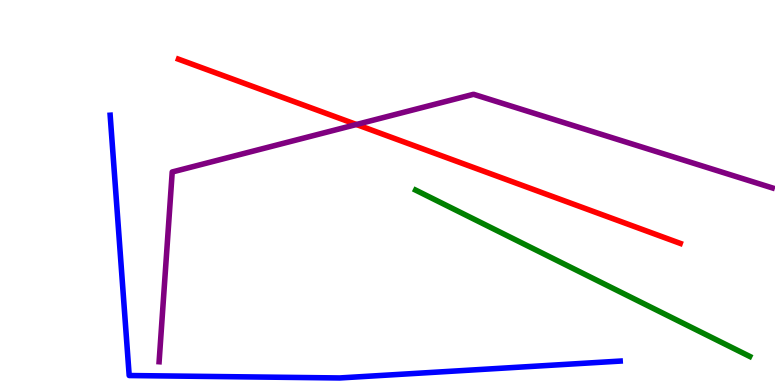[{'lines': ['blue', 'red'], 'intersections': []}, {'lines': ['green', 'red'], 'intersections': []}, {'lines': ['purple', 'red'], 'intersections': [{'x': 4.6, 'y': 6.77}]}, {'lines': ['blue', 'green'], 'intersections': []}, {'lines': ['blue', 'purple'], 'intersections': []}, {'lines': ['green', 'purple'], 'intersections': []}]